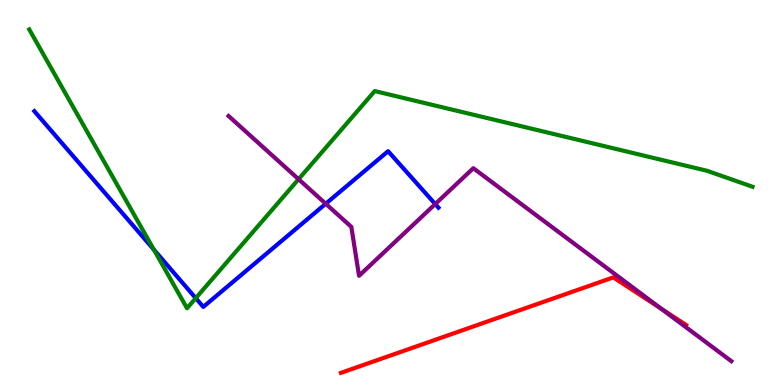[{'lines': ['blue', 'red'], 'intersections': []}, {'lines': ['green', 'red'], 'intersections': []}, {'lines': ['purple', 'red'], 'intersections': [{'x': 8.53, 'y': 1.98}]}, {'lines': ['blue', 'green'], 'intersections': [{'x': 1.98, 'y': 3.52}, {'x': 2.53, 'y': 2.26}]}, {'lines': ['blue', 'purple'], 'intersections': [{'x': 4.2, 'y': 4.71}, {'x': 5.62, 'y': 4.7}]}, {'lines': ['green', 'purple'], 'intersections': [{'x': 3.85, 'y': 5.35}]}]